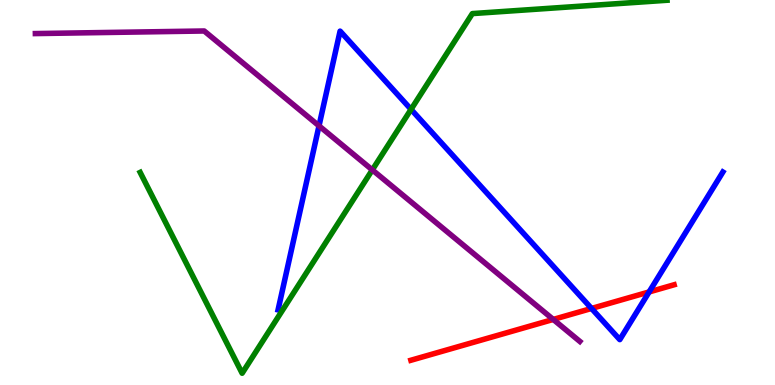[{'lines': ['blue', 'red'], 'intersections': [{'x': 7.63, 'y': 1.99}, {'x': 8.38, 'y': 2.42}]}, {'lines': ['green', 'red'], 'intersections': []}, {'lines': ['purple', 'red'], 'intersections': [{'x': 7.14, 'y': 1.7}]}, {'lines': ['blue', 'green'], 'intersections': [{'x': 5.3, 'y': 7.16}]}, {'lines': ['blue', 'purple'], 'intersections': [{'x': 4.12, 'y': 6.73}]}, {'lines': ['green', 'purple'], 'intersections': [{'x': 4.8, 'y': 5.59}]}]